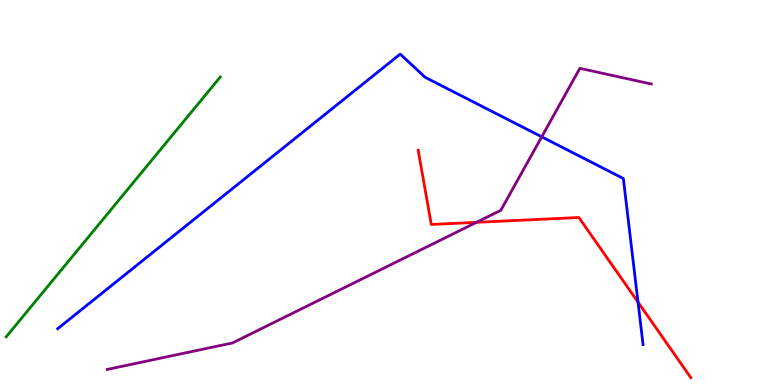[{'lines': ['blue', 'red'], 'intersections': [{'x': 8.23, 'y': 2.15}]}, {'lines': ['green', 'red'], 'intersections': []}, {'lines': ['purple', 'red'], 'intersections': [{'x': 6.15, 'y': 4.23}]}, {'lines': ['blue', 'green'], 'intersections': []}, {'lines': ['blue', 'purple'], 'intersections': [{'x': 6.99, 'y': 6.45}]}, {'lines': ['green', 'purple'], 'intersections': []}]